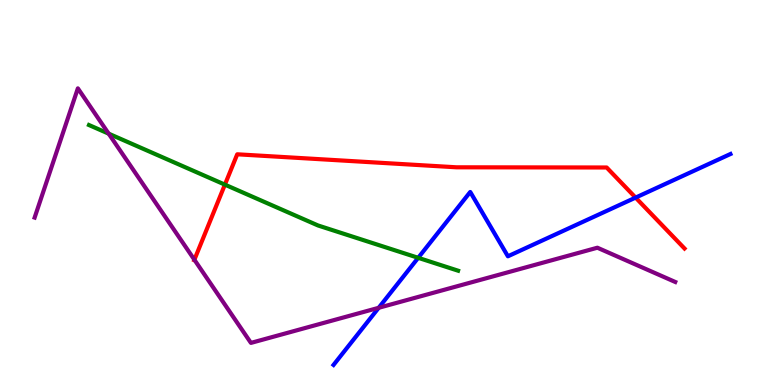[{'lines': ['blue', 'red'], 'intersections': [{'x': 8.2, 'y': 4.87}]}, {'lines': ['green', 'red'], 'intersections': [{'x': 2.9, 'y': 5.2}]}, {'lines': ['purple', 'red'], 'intersections': [{'x': 2.51, 'y': 3.25}]}, {'lines': ['blue', 'green'], 'intersections': [{'x': 5.4, 'y': 3.3}]}, {'lines': ['blue', 'purple'], 'intersections': [{'x': 4.89, 'y': 2.01}]}, {'lines': ['green', 'purple'], 'intersections': [{'x': 1.4, 'y': 6.53}]}]